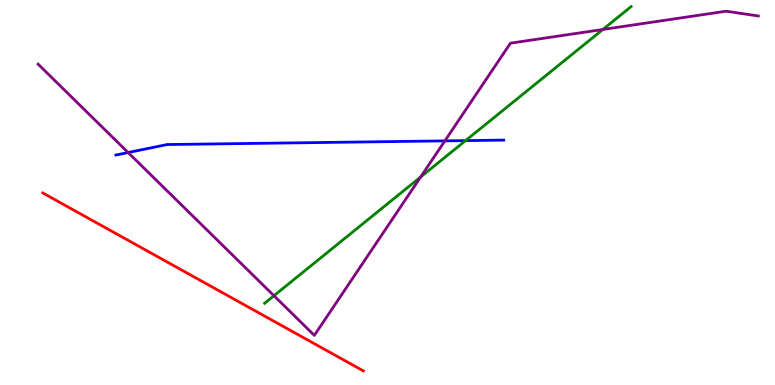[{'lines': ['blue', 'red'], 'intersections': []}, {'lines': ['green', 'red'], 'intersections': []}, {'lines': ['purple', 'red'], 'intersections': []}, {'lines': ['blue', 'green'], 'intersections': [{'x': 6.01, 'y': 6.35}]}, {'lines': ['blue', 'purple'], 'intersections': [{'x': 1.65, 'y': 6.04}, {'x': 5.74, 'y': 6.34}]}, {'lines': ['green', 'purple'], 'intersections': [{'x': 3.53, 'y': 2.32}, {'x': 5.43, 'y': 5.4}, {'x': 7.78, 'y': 9.23}]}]